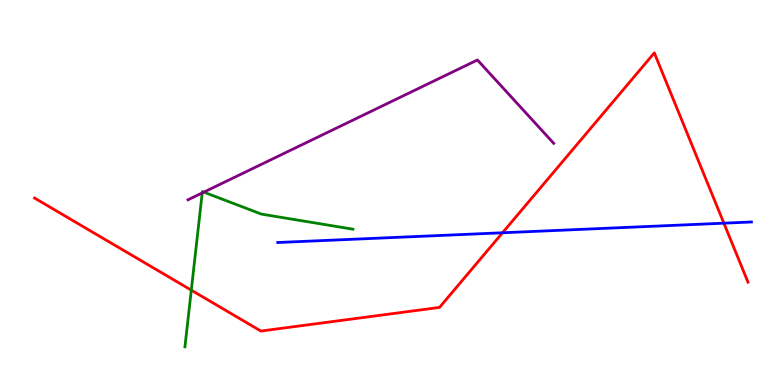[{'lines': ['blue', 'red'], 'intersections': [{'x': 6.48, 'y': 3.95}, {'x': 9.34, 'y': 4.2}]}, {'lines': ['green', 'red'], 'intersections': [{'x': 2.47, 'y': 2.46}]}, {'lines': ['purple', 'red'], 'intersections': []}, {'lines': ['blue', 'green'], 'intersections': []}, {'lines': ['blue', 'purple'], 'intersections': []}, {'lines': ['green', 'purple'], 'intersections': [{'x': 2.61, 'y': 4.99}, {'x': 2.63, 'y': 5.01}]}]